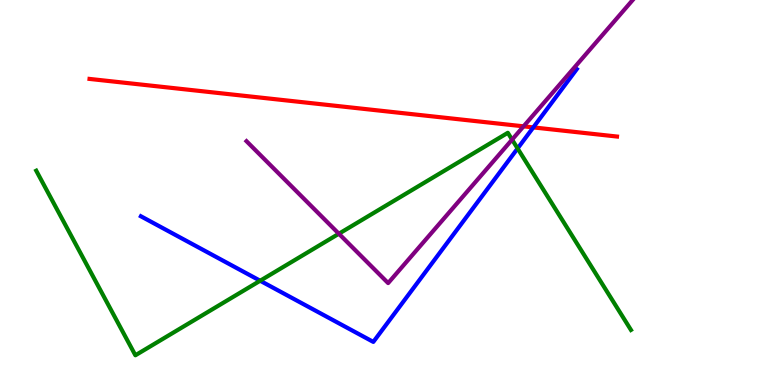[{'lines': ['blue', 'red'], 'intersections': [{'x': 6.88, 'y': 6.69}]}, {'lines': ['green', 'red'], 'intersections': []}, {'lines': ['purple', 'red'], 'intersections': [{'x': 6.76, 'y': 6.72}]}, {'lines': ['blue', 'green'], 'intersections': [{'x': 3.36, 'y': 2.71}, {'x': 6.68, 'y': 6.14}]}, {'lines': ['blue', 'purple'], 'intersections': []}, {'lines': ['green', 'purple'], 'intersections': [{'x': 4.37, 'y': 3.93}, {'x': 6.61, 'y': 6.37}]}]